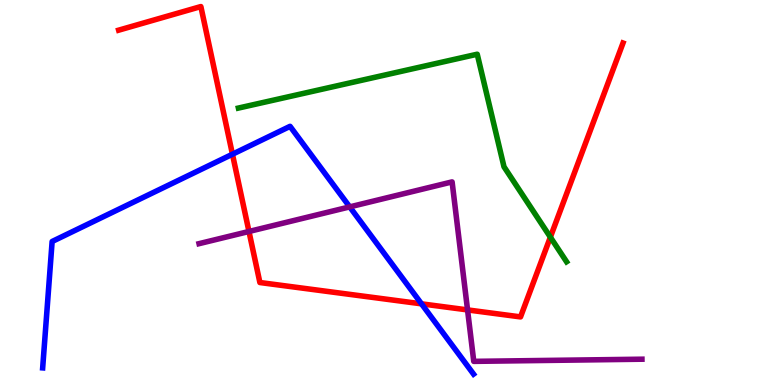[{'lines': ['blue', 'red'], 'intersections': [{'x': 3.0, 'y': 5.99}, {'x': 5.44, 'y': 2.11}]}, {'lines': ['green', 'red'], 'intersections': [{'x': 7.1, 'y': 3.84}]}, {'lines': ['purple', 'red'], 'intersections': [{'x': 3.21, 'y': 3.99}, {'x': 6.03, 'y': 1.95}]}, {'lines': ['blue', 'green'], 'intersections': []}, {'lines': ['blue', 'purple'], 'intersections': [{'x': 4.51, 'y': 4.63}]}, {'lines': ['green', 'purple'], 'intersections': []}]